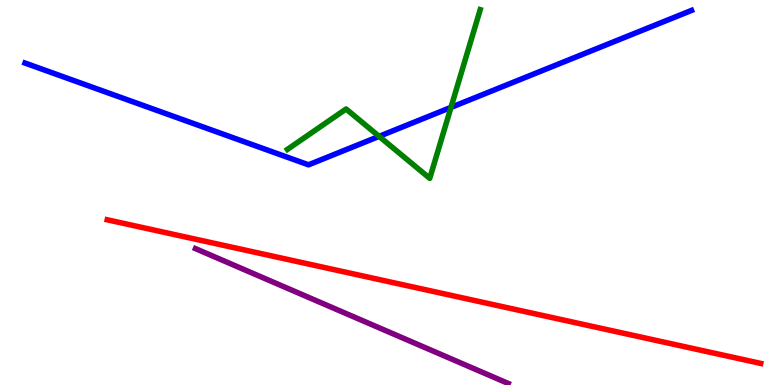[{'lines': ['blue', 'red'], 'intersections': []}, {'lines': ['green', 'red'], 'intersections': []}, {'lines': ['purple', 'red'], 'intersections': []}, {'lines': ['blue', 'green'], 'intersections': [{'x': 4.89, 'y': 6.46}, {'x': 5.82, 'y': 7.21}]}, {'lines': ['blue', 'purple'], 'intersections': []}, {'lines': ['green', 'purple'], 'intersections': []}]